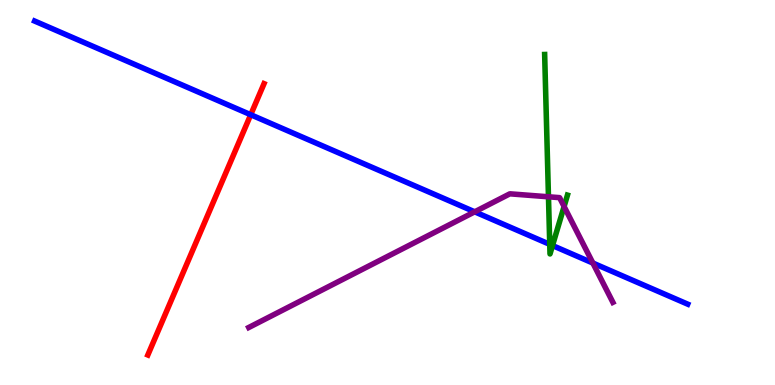[{'lines': ['blue', 'red'], 'intersections': [{'x': 3.24, 'y': 7.02}]}, {'lines': ['green', 'red'], 'intersections': []}, {'lines': ['purple', 'red'], 'intersections': []}, {'lines': ['blue', 'green'], 'intersections': [{'x': 7.09, 'y': 3.65}, {'x': 7.13, 'y': 3.62}]}, {'lines': ['blue', 'purple'], 'intersections': [{'x': 6.13, 'y': 4.5}, {'x': 7.65, 'y': 3.17}]}, {'lines': ['green', 'purple'], 'intersections': [{'x': 7.08, 'y': 4.89}, {'x': 7.28, 'y': 4.64}]}]